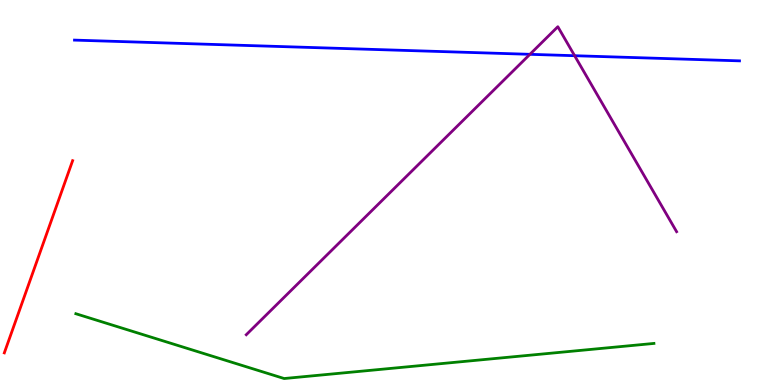[{'lines': ['blue', 'red'], 'intersections': []}, {'lines': ['green', 'red'], 'intersections': []}, {'lines': ['purple', 'red'], 'intersections': []}, {'lines': ['blue', 'green'], 'intersections': []}, {'lines': ['blue', 'purple'], 'intersections': [{'x': 6.84, 'y': 8.59}, {'x': 7.41, 'y': 8.55}]}, {'lines': ['green', 'purple'], 'intersections': []}]